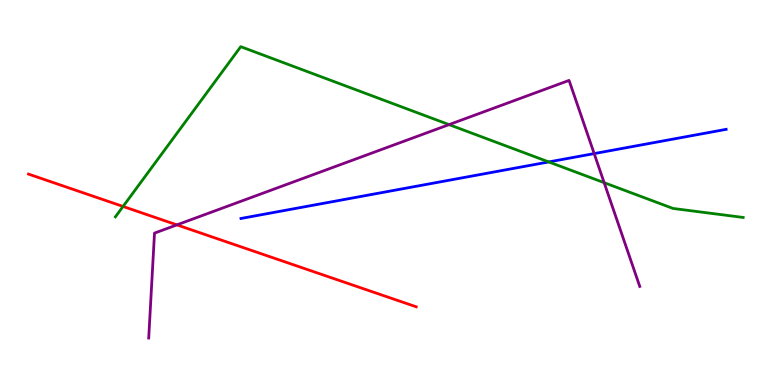[{'lines': ['blue', 'red'], 'intersections': []}, {'lines': ['green', 'red'], 'intersections': [{'x': 1.59, 'y': 4.64}]}, {'lines': ['purple', 'red'], 'intersections': [{'x': 2.28, 'y': 4.16}]}, {'lines': ['blue', 'green'], 'intersections': [{'x': 7.08, 'y': 5.79}]}, {'lines': ['blue', 'purple'], 'intersections': [{'x': 7.67, 'y': 6.01}]}, {'lines': ['green', 'purple'], 'intersections': [{'x': 5.79, 'y': 6.76}, {'x': 7.8, 'y': 5.26}]}]